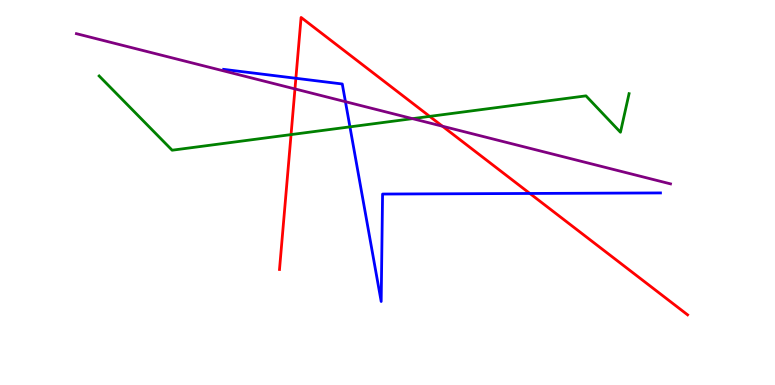[{'lines': ['blue', 'red'], 'intersections': [{'x': 3.82, 'y': 7.97}, {'x': 6.84, 'y': 4.98}]}, {'lines': ['green', 'red'], 'intersections': [{'x': 3.76, 'y': 6.5}, {'x': 5.54, 'y': 6.98}]}, {'lines': ['purple', 'red'], 'intersections': [{'x': 3.81, 'y': 7.69}, {'x': 5.71, 'y': 6.72}]}, {'lines': ['blue', 'green'], 'intersections': [{'x': 4.52, 'y': 6.7}]}, {'lines': ['blue', 'purple'], 'intersections': [{'x': 4.46, 'y': 7.36}]}, {'lines': ['green', 'purple'], 'intersections': [{'x': 5.32, 'y': 6.92}]}]